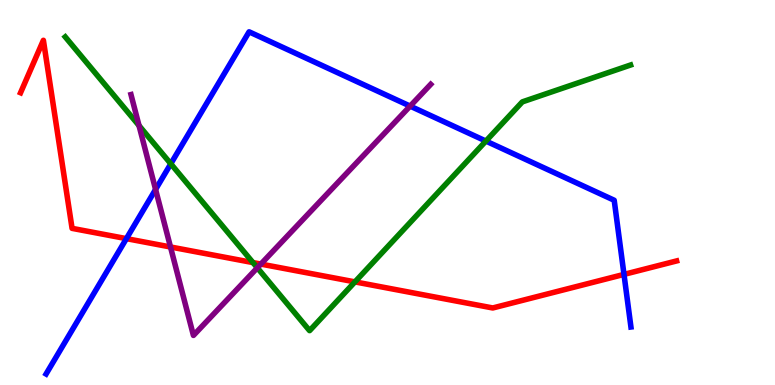[{'lines': ['blue', 'red'], 'intersections': [{'x': 1.63, 'y': 3.8}, {'x': 8.05, 'y': 2.87}]}, {'lines': ['green', 'red'], 'intersections': [{'x': 3.26, 'y': 3.18}, {'x': 4.58, 'y': 2.68}]}, {'lines': ['purple', 'red'], 'intersections': [{'x': 2.2, 'y': 3.59}, {'x': 3.37, 'y': 3.14}]}, {'lines': ['blue', 'green'], 'intersections': [{'x': 2.2, 'y': 5.75}, {'x': 6.27, 'y': 6.34}]}, {'lines': ['blue', 'purple'], 'intersections': [{'x': 2.01, 'y': 5.08}, {'x': 5.29, 'y': 7.24}]}, {'lines': ['green', 'purple'], 'intersections': [{'x': 1.79, 'y': 6.74}, {'x': 3.32, 'y': 3.04}]}]